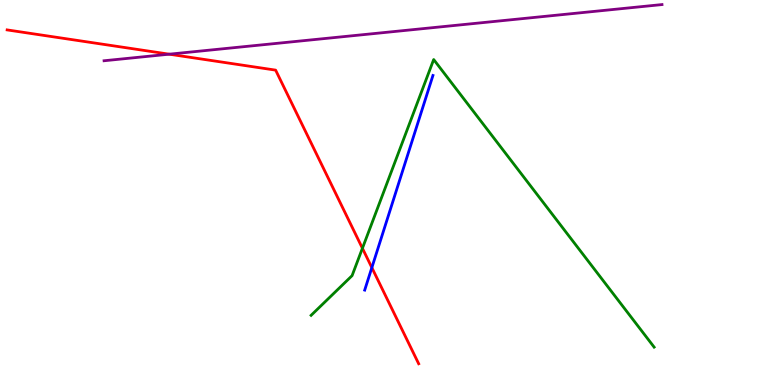[{'lines': ['blue', 'red'], 'intersections': [{'x': 4.8, 'y': 3.05}]}, {'lines': ['green', 'red'], 'intersections': [{'x': 4.68, 'y': 3.55}]}, {'lines': ['purple', 'red'], 'intersections': [{'x': 2.18, 'y': 8.59}]}, {'lines': ['blue', 'green'], 'intersections': []}, {'lines': ['blue', 'purple'], 'intersections': []}, {'lines': ['green', 'purple'], 'intersections': []}]